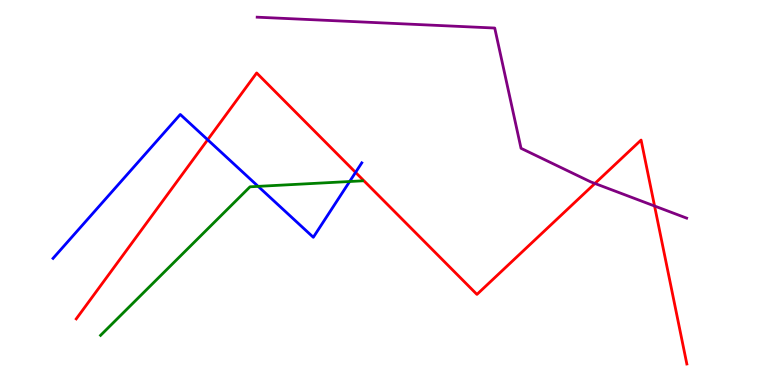[{'lines': ['blue', 'red'], 'intersections': [{'x': 2.68, 'y': 6.37}, {'x': 4.59, 'y': 5.52}]}, {'lines': ['green', 'red'], 'intersections': []}, {'lines': ['purple', 'red'], 'intersections': [{'x': 7.68, 'y': 5.23}, {'x': 8.45, 'y': 4.65}]}, {'lines': ['blue', 'green'], 'intersections': [{'x': 3.33, 'y': 5.16}, {'x': 4.51, 'y': 5.29}]}, {'lines': ['blue', 'purple'], 'intersections': []}, {'lines': ['green', 'purple'], 'intersections': []}]